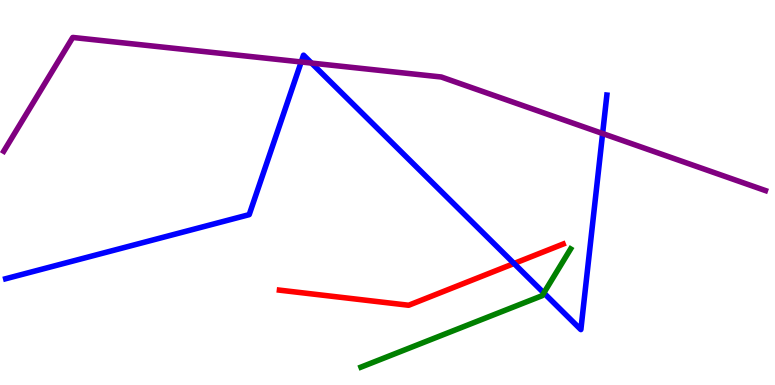[{'lines': ['blue', 'red'], 'intersections': [{'x': 6.63, 'y': 3.16}]}, {'lines': ['green', 'red'], 'intersections': []}, {'lines': ['purple', 'red'], 'intersections': []}, {'lines': ['blue', 'green'], 'intersections': [{'x': 7.02, 'y': 2.39}]}, {'lines': ['blue', 'purple'], 'intersections': [{'x': 3.89, 'y': 8.39}, {'x': 4.02, 'y': 8.36}, {'x': 7.78, 'y': 6.53}]}, {'lines': ['green', 'purple'], 'intersections': []}]